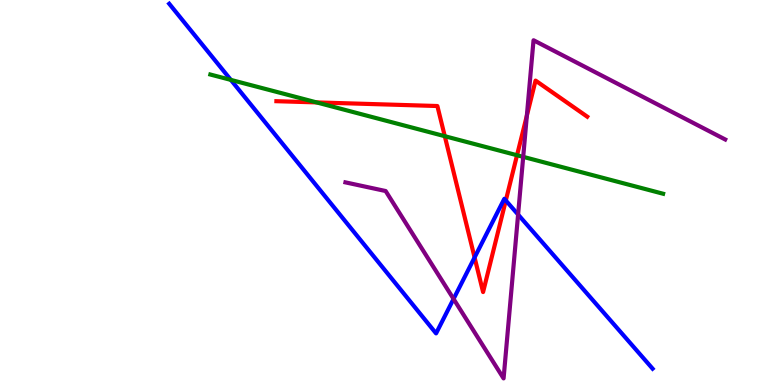[{'lines': ['blue', 'red'], 'intersections': [{'x': 6.12, 'y': 3.31}, {'x': 6.53, 'y': 4.79}]}, {'lines': ['green', 'red'], 'intersections': [{'x': 4.08, 'y': 7.34}, {'x': 5.74, 'y': 6.46}, {'x': 6.67, 'y': 5.97}]}, {'lines': ['purple', 'red'], 'intersections': [{'x': 6.8, 'y': 7.0}]}, {'lines': ['blue', 'green'], 'intersections': [{'x': 2.98, 'y': 7.92}]}, {'lines': ['blue', 'purple'], 'intersections': [{'x': 5.85, 'y': 2.24}, {'x': 6.69, 'y': 4.43}]}, {'lines': ['green', 'purple'], 'intersections': [{'x': 6.75, 'y': 5.93}]}]